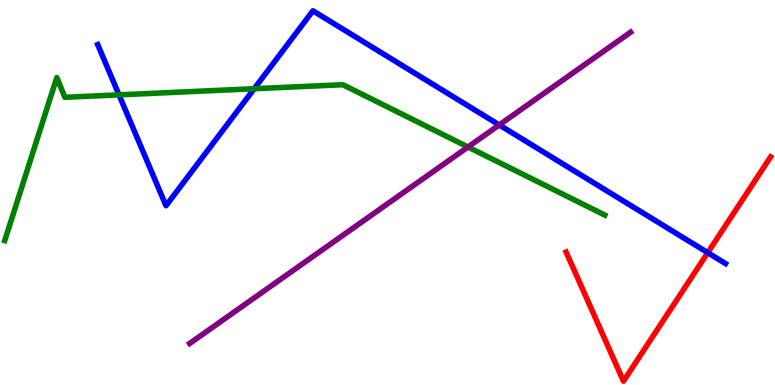[{'lines': ['blue', 'red'], 'intersections': [{'x': 9.13, 'y': 3.44}]}, {'lines': ['green', 'red'], 'intersections': []}, {'lines': ['purple', 'red'], 'intersections': []}, {'lines': ['blue', 'green'], 'intersections': [{'x': 1.54, 'y': 7.54}, {'x': 3.28, 'y': 7.7}]}, {'lines': ['blue', 'purple'], 'intersections': [{'x': 6.44, 'y': 6.75}]}, {'lines': ['green', 'purple'], 'intersections': [{'x': 6.04, 'y': 6.18}]}]